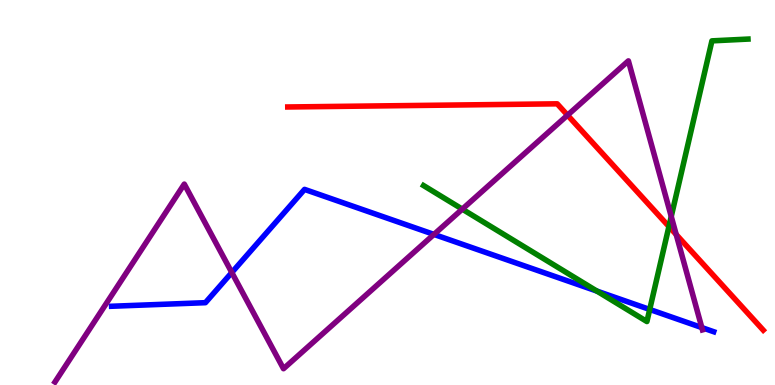[{'lines': ['blue', 'red'], 'intersections': []}, {'lines': ['green', 'red'], 'intersections': [{'x': 8.63, 'y': 4.12}]}, {'lines': ['purple', 'red'], 'intersections': [{'x': 7.32, 'y': 7.01}, {'x': 8.73, 'y': 3.91}]}, {'lines': ['blue', 'green'], 'intersections': [{'x': 7.7, 'y': 2.44}, {'x': 8.38, 'y': 1.96}]}, {'lines': ['blue', 'purple'], 'intersections': [{'x': 2.99, 'y': 2.92}, {'x': 5.6, 'y': 3.91}, {'x': 9.06, 'y': 1.49}]}, {'lines': ['green', 'purple'], 'intersections': [{'x': 5.96, 'y': 4.57}, {'x': 8.66, 'y': 4.38}]}]